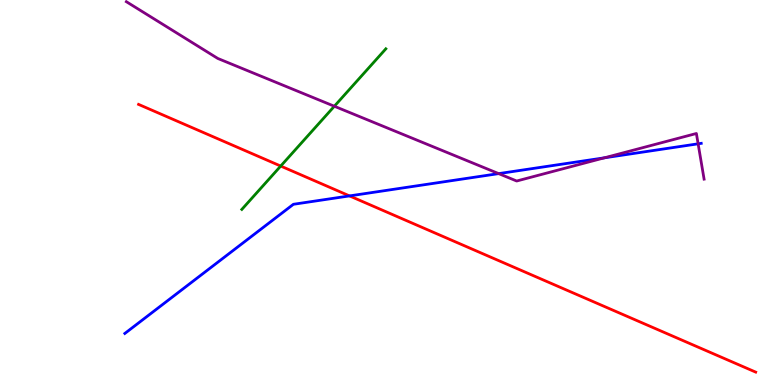[{'lines': ['blue', 'red'], 'intersections': [{'x': 4.51, 'y': 4.91}]}, {'lines': ['green', 'red'], 'intersections': [{'x': 3.62, 'y': 5.69}]}, {'lines': ['purple', 'red'], 'intersections': []}, {'lines': ['blue', 'green'], 'intersections': []}, {'lines': ['blue', 'purple'], 'intersections': [{'x': 6.43, 'y': 5.49}, {'x': 7.8, 'y': 5.9}, {'x': 9.01, 'y': 6.26}]}, {'lines': ['green', 'purple'], 'intersections': [{'x': 4.31, 'y': 7.24}]}]